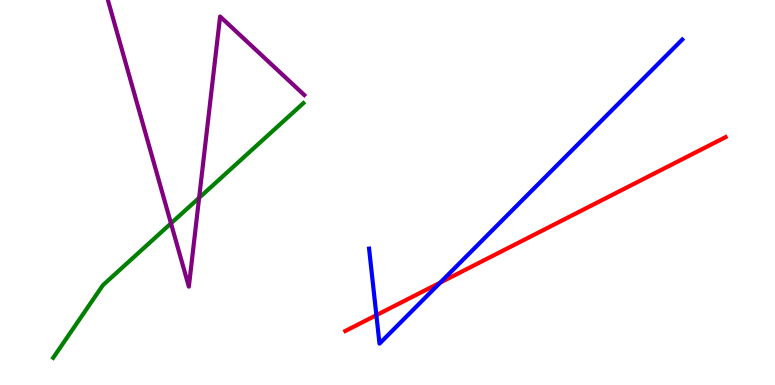[{'lines': ['blue', 'red'], 'intersections': [{'x': 4.86, 'y': 1.81}, {'x': 5.68, 'y': 2.66}]}, {'lines': ['green', 'red'], 'intersections': []}, {'lines': ['purple', 'red'], 'intersections': []}, {'lines': ['blue', 'green'], 'intersections': []}, {'lines': ['blue', 'purple'], 'intersections': []}, {'lines': ['green', 'purple'], 'intersections': [{'x': 2.21, 'y': 4.2}, {'x': 2.57, 'y': 4.86}]}]